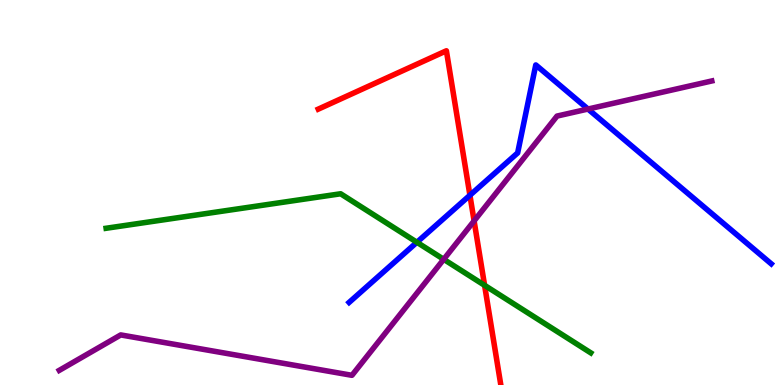[{'lines': ['blue', 'red'], 'intersections': [{'x': 6.06, 'y': 4.93}]}, {'lines': ['green', 'red'], 'intersections': [{'x': 6.25, 'y': 2.59}]}, {'lines': ['purple', 'red'], 'intersections': [{'x': 6.12, 'y': 4.26}]}, {'lines': ['blue', 'green'], 'intersections': [{'x': 5.38, 'y': 3.71}]}, {'lines': ['blue', 'purple'], 'intersections': [{'x': 7.59, 'y': 7.17}]}, {'lines': ['green', 'purple'], 'intersections': [{'x': 5.73, 'y': 3.26}]}]